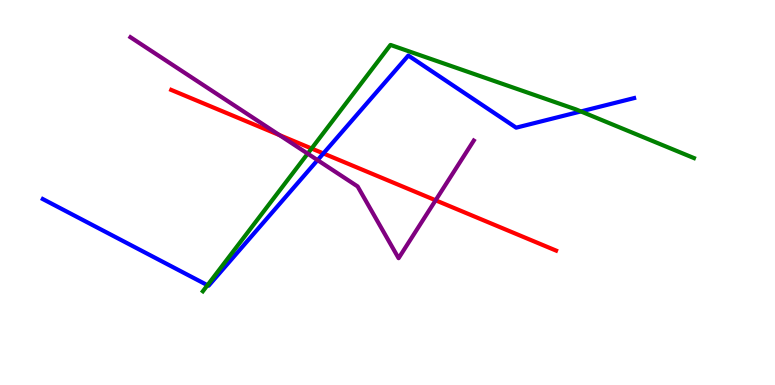[{'lines': ['blue', 'red'], 'intersections': [{'x': 4.17, 'y': 6.01}]}, {'lines': ['green', 'red'], 'intersections': [{'x': 4.02, 'y': 6.14}]}, {'lines': ['purple', 'red'], 'intersections': [{'x': 3.61, 'y': 6.49}, {'x': 5.62, 'y': 4.8}]}, {'lines': ['blue', 'green'], 'intersections': [{'x': 2.68, 'y': 2.59}, {'x': 7.5, 'y': 7.11}]}, {'lines': ['blue', 'purple'], 'intersections': [{'x': 4.1, 'y': 5.84}]}, {'lines': ['green', 'purple'], 'intersections': [{'x': 3.97, 'y': 6.01}]}]